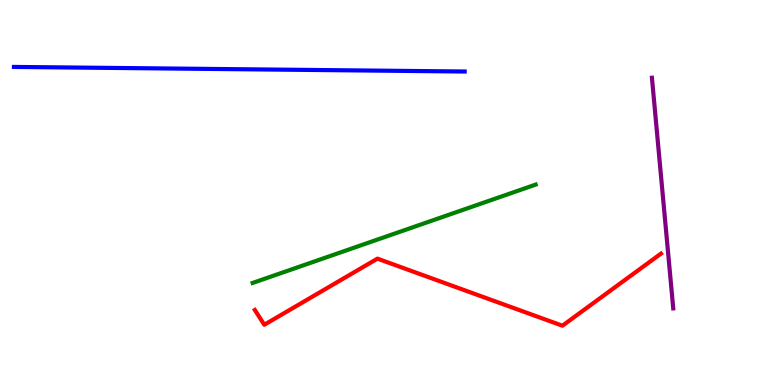[{'lines': ['blue', 'red'], 'intersections': []}, {'lines': ['green', 'red'], 'intersections': []}, {'lines': ['purple', 'red'], 'intersections': []}, {'lines': ['blue', 'green'], 'intersections': []}, {'lines': ['blue', 'purple'], 'intersections': []}, {'lines': ['green', 'purple'], 'intersections': []}]